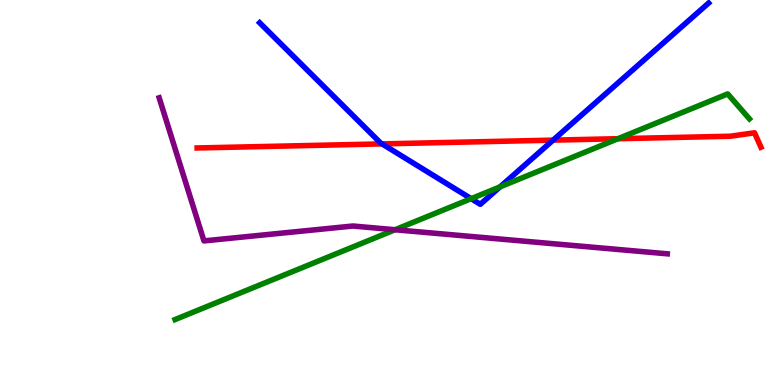[{'lines': ['blue', 'red'], 'intersections': [{'x': 4.93, 'y': 6.26}, {'x': 7.14, 'y': 6.36}]}, {'lines': ['green', 'red'], 'intersections': [{'x': 7.97, 'y': 6.4}]}, {'lines': ['purple', 'red'], 'intersections': []}, {'lines': ['blue', 'green'], 'intersections': [{'x': 6.08, 'y': 4.84}, {'x': 6.45, 'y': 5.15}]}, {'lines': ['blue', 'purple'], 'intersections': []}, {'lines': ['green', 'purple'], 'intersections': [{'x': 5.1, 'y': 4.03}]}]